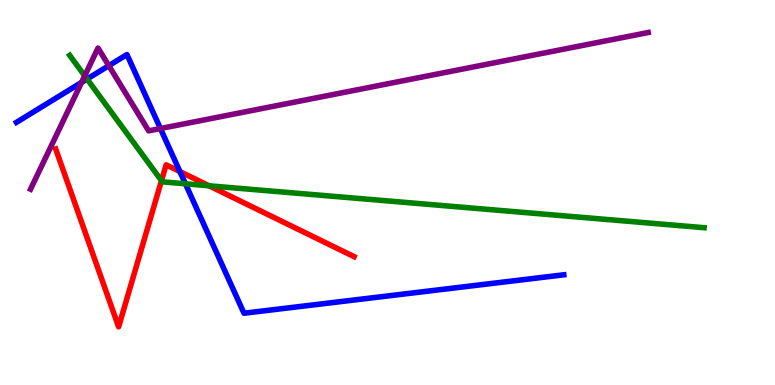[{'lines': ['blue', 'red'], 'intersections': [{'x': 2.32, 'y': 5.54}]}, {'lines': ['green', 'red'], 'intersections': [{'x': 2.08, 'y': 5.31}, {'x': 2.7, 'y': 5.17}]}, {'lines': ['purple', 'red'], 'intersections': []}, {'lines': ['blue', 'green'], 'intersections': [{'x': 1.12, 'y': 7.95}, {'x': 2.39, 'y': 5.23}]}, {'lines': ['blue', 'purple'], 'intersections': [{'x': 1.05, 'y': 7.86}, {'x': 1.4, 'y': 8.29}, {'x': 2.07, 'y': 6.66}]}, {'lines': ['green', 'purple'], 'intersections': [{'x': 1.09, 'y': 8.03}]}]